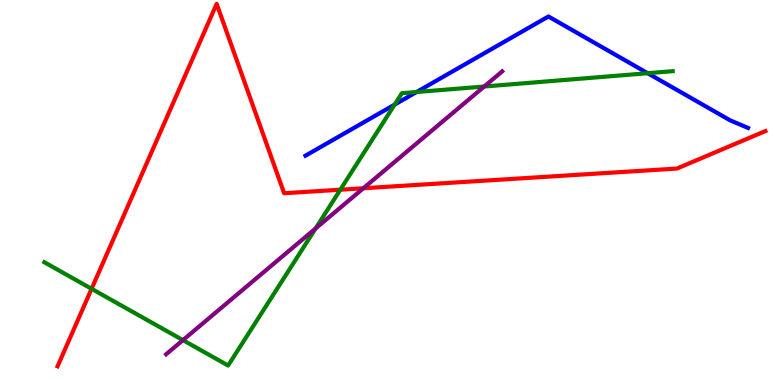[{'lines': ['blue', 'red'], 'intersections': []}, {'lines': ['green', 'red'], 'intersections': [{'x': 1.18, 'y': 2.5}, {'x': 4.39, 'y': 5.07}]}, {'lines': ['purple', 'red'], 'intersections': [{'x': 4.69, 'y': 5.11}]}, {'lines': ['blue', 'green'], 'intersections': [{'x': 5.09, 'y': 7.28}, {'x': 5.38, 'y': 7.61}, {'x': 8.36, 'y': 8.1}]}, {'lines': ['blue', 'purple'], 'intersections': []}, {'lines': ['green', 'purple'], 'intersections': [{'x': 2.36, 'y': 1.17}, {'x': 4.07, 'y': 4.07}, {'x': 6.25, 'y': 7.75}]}]